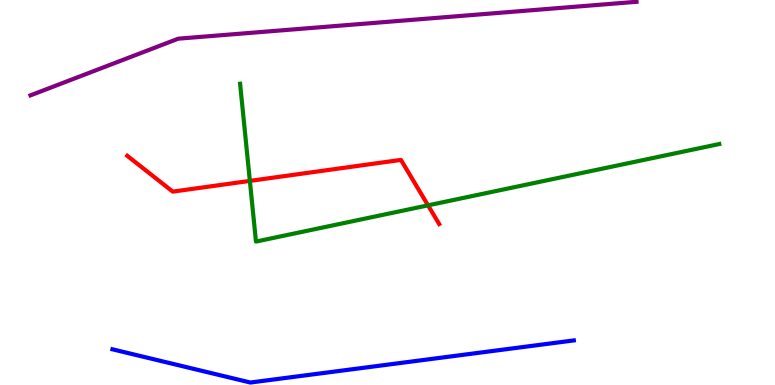[{'lines': ['blue', 'red'], 'intersections': []}, {'lines': ['green', 'red'], 'intersections': [{'x': 3.22, 'y': 5.3}, {'x': 5.52, 'y': 4.67}]}, {'lines': ['purple', 'red'], 'intersections': []}, {'lines': ['blue', 'green'], 'intersections': []}, {'lines': ['blue', 'purple'], 'intersections': []}, {'lines': ['green', 'purple'], 'intersections': []}]